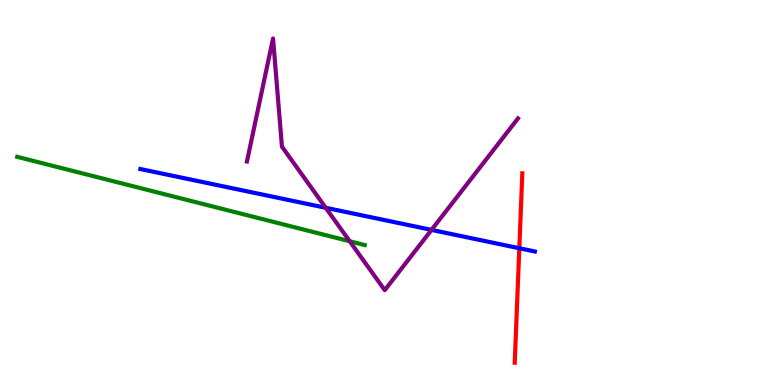[{'lines': ['blue', 'red'], 'intersections': [{'x': 6.7, 'y': 3.55}]}, {'lines': ['green', 'red'], 'intersections': []}, {'lines': ['purple', 'red'], 'intersections': []}, {'lines': ['blue', 'green'], 'intersections': []}, {'lines': ['blue', 'purple'], 'intersections': [{'x': 4.2, 'y': 4.6}, {'x': 5.57, 'y': 4.03}]}, {'lines': ['green', 'purple'], 'intersections': [{'x': 4.51, 'y': 3.73}]}]